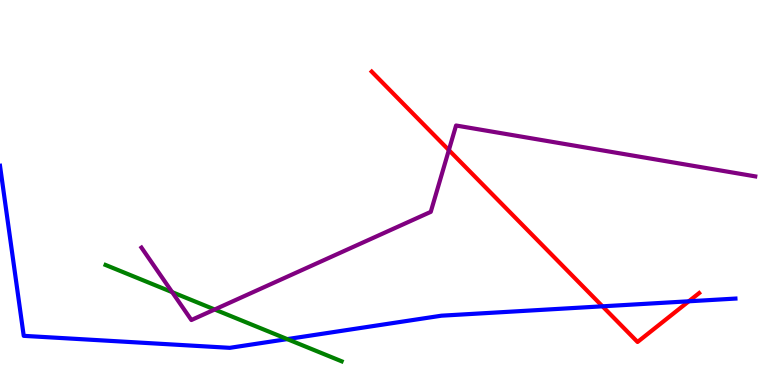[{'lines': ['blue', 'red'], 'intersections': [{'x': 7.77, 'y': 2.04}, {'x': 8.89, 'y': 2.17}]}, {'lines': ['green', 'red'], 'intersections': []}, {'lines': ['purple', 'red'], 'intersections': [{'x': 5.79, 'y': 6.1}]}, {'lines': ['blue', 'green'], 'intersections': [{'x': 3.71, 'y': 1.19}]}, {'lines': ['blue', 'purple'], 'intersections': []}, {'lines': ['green', 'purple'], 'intersections': [{'x': 2.22, 'y': 2.41}, {'x': 2.77, 'y': 1.96}]}]